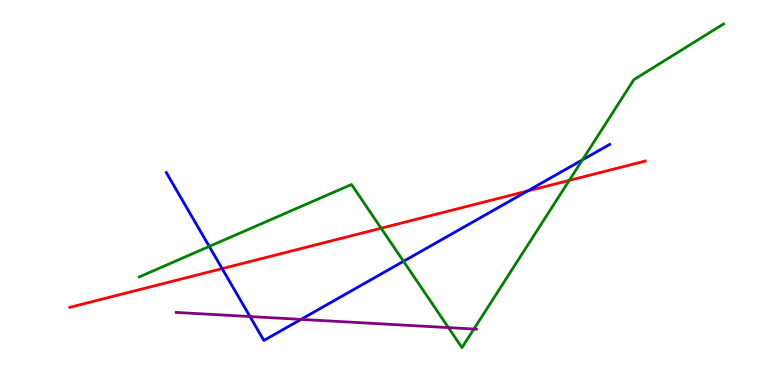[{'lines': ['blue', 'red'], 'intersections': [{'x': 2.87, 'y': 3.02}, {'x': 6.81, 'y': 5.04}]}, {'lines': ['green', 'red'], 'intersections': [{'x': 4.92, 'y': 4.07}, {'x': 7.35, 'y': 5.31}]}, {'lines': ['purple', 'red'], 'intersections': []}, {'lines': ['blue', 'green'], 'intersections': [{'x': 2.7, 'y': 3.6}, {'x': 5.21, 'y': 3.21}, {'x': 7.52, 'y': 5.85}]}, {'lines': ['blue', 'purple'], 'intersections': [{'x': 3.23, 'y': 1.78}, {'x': 3.88, 'y': 1.7}]}, {'lines': ['green', 'purple'], 'intersections': [{'x': 5.79, 'y': 1.49}, {'x': 6.11, 'y': 1.45}]}]